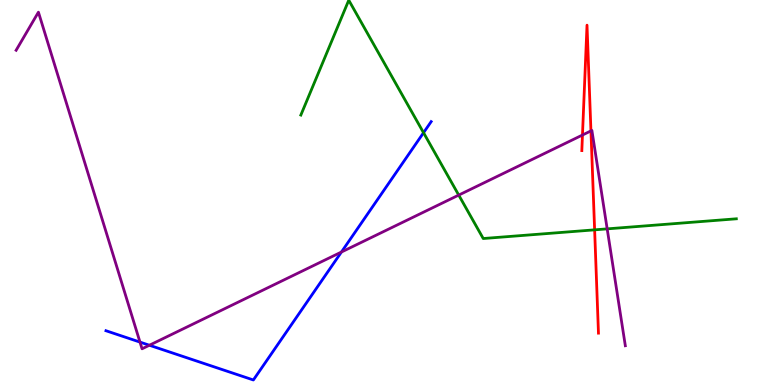[{'lines': ['blue', 'red'], 'intersections': []}, {'lines': ['green', 'red'], 'intersections': [{'x': 7.67, 'y': 4.03}]}, {'lines': ['purple', 'red'], 'intersections': [{'x': 7.52, 'y': 6.49}, {'x': 7.63, 'y': 6.6}]}, {'lines': ['blue', 'green'], 'intersections': [{'x': 5.47, 'y': 6.55}]}, {'lines': ['blue', 'purple'], 'intersections': [{'x': 1.81, 'y': 1.11}, {'x': 1.93, 'y': 1.03}, {'x': 4.41, 'y': 3.45}]}, {'lines': ['green', 'purple'], 'intersections': [{'x': 5.92, 'y': 4.93}, {'x': 7.83, 'y': 4.06}]}]